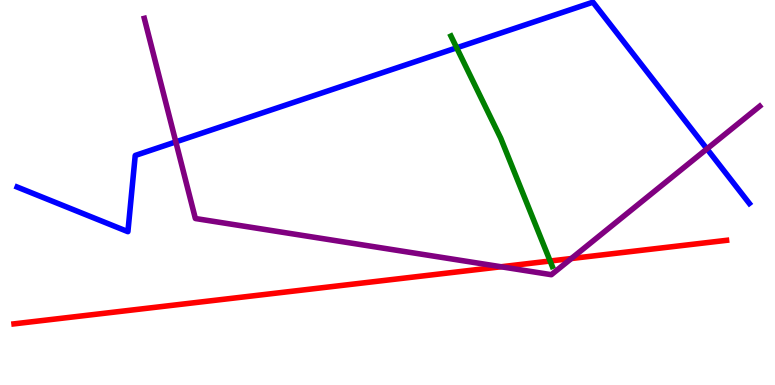[{'lines': ['blue', 'red'], 'intersections': []}, {'lines': ['green', 'red'], 'intersections': [{'x': 7.1, 'y': 3.22}]}, {'lines': ['purple', 'red'], 'intersections': [{'x': 6.47, 'y': 3.07}, {'x': 7.37, 'y': 3.29}]}, {'lines': ['blue', 'green'], 'intersections': [{'x': 5.89, 'y': 8.76}]}, {'lines': ['blue', 'purple'], 'intersections': [{'x': 2.27, 'y': 6.32}, {'x': 9.12, 'y': 6.13}]}, {'lines': ['green', 'purple'], 'intersections': []}]